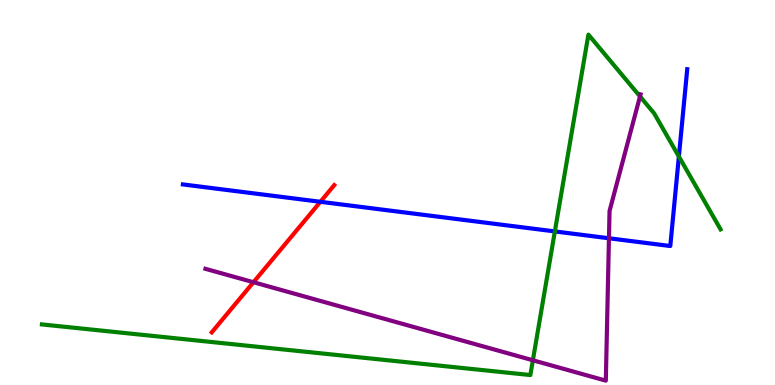[{'lines': ['blue', 'red'], 'intersections': [{'x': 4.13, 'y': 4.76}]}, {'lines': ['green', 'red'], 'intersections': []}, {'lines': ['purple', 'red'], 'intersections': [{'x': 3.27, 'y': 2.67}]}, {'lines': ['blue', 'green'], 'intersections': [{'x': 7.16, 'y': 3.99}, {'x': 8.76, 'y': 5.93}]}, {'lines': ['blue', 'purple'], 'intersections': [{'x': 7.86, 'y': 3.81}]}, {'lines': ['green', 'purple'], 'intersections': [{'x': 6.88, 'y': 0.642}, {'x': 8.26, 'y': 7.5}]}]